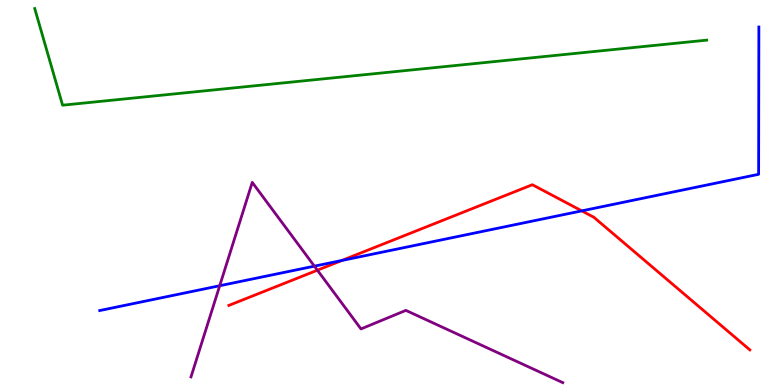[{'lines': ['blue', 'red'], 'intersections': [{'x': 4.41, 'y': 3.23}, {'x': 7.51, 'y': 4.52}]}, {'lines': ['green', 'red'], 'intersections': []}, {'lines': ['purple', 'red'], 'intersections': [{'x': 4.1, 'y': 2.98}]}, {'lines': ['blue', 'green'], 'intersections': []}, {'lines': ['blue', 'purple'], 'intersections': [{'x': 2.83, 'y': 2.58}, {'x': 4.06, 'y': 3.09}]}, {'lines': ['green', 'purple'], 'intersections': []}]